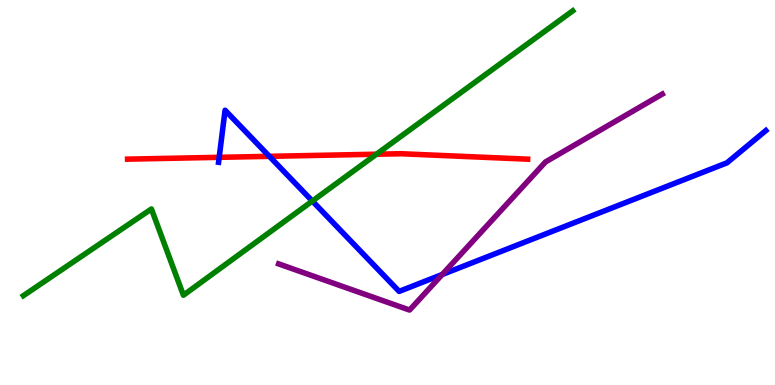[{'lines': ['blue', 'red'], 'intersections': [{'x': 2.83, 'y': 5.91}, {'x': 3.48, 'y': 5.94}]}, {'lines': ['green', 'red'], 'intersections': [{'x': 4.86, 'y': 5.99}]}, {'lines': ['purple', 'red'], 'intersections': []}, {'lines': ['blue', 'green'], 'intersections': [{'x': 4.03, 'y': 4.78}]}, {'lines': ['blue', 'purple'], 'intersections': [{'x': 5.71, 'y': 2.87}]}, {'lines': ['green', 'purple'], 'intersections': []}]